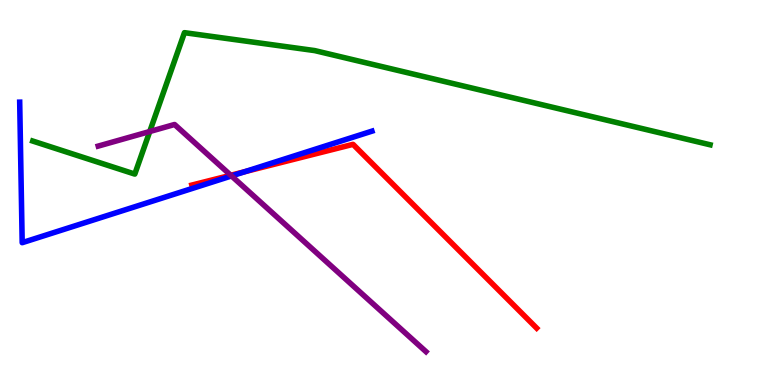[{'lines': ['blue', 'red'], 'intersections': [{'x': 3.16, 'y': 5.54}]}, {'lines': ['green', 'red'], 'intersections': []}, {'lines': ['purple', 'red'], 'intersections': [{'x': 2.98, 'y': 5.45}]}, {'lines': ['blue', 'green'], 'intersections': []}, {'lines': ['blue', 'purple'], 'intersections': [{'x': 2.99, 'y': 5.43}]}, {'lines': ['green', 'purple'], 'intersections': [{'x': 1.93, 'y': 6.58}]}]